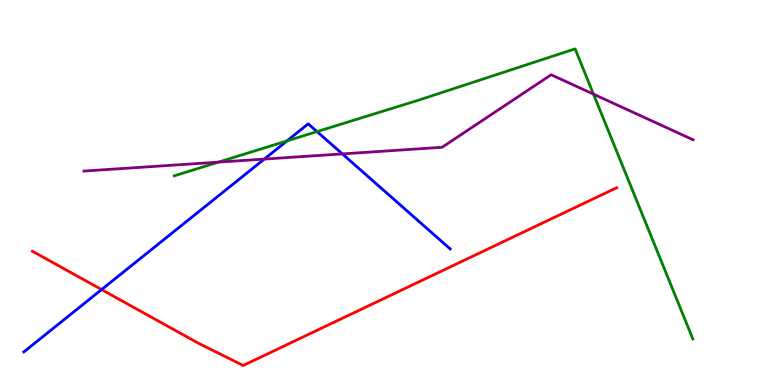[{'lines': ['blue', 'red'], 'intersections': [{'x': 1.31, 'y': 2.48}]}, {'lines': ['green', 'red'], 'intersections': []}, {'lines': ['purple', 'red'], 'intersections': []}, {'lines': ['blue', 'green'], 'intersections': [{'x': 3.7, 'y': 6.34}, {'x': 4.09, 'y': 6.58}]}, {'lines': ['blue', 'purple'], 'intersections': [{'x': 3.41, 'y': 5.87}, {'x': 4.42, 'y': 6.0}]}, {'lines': ['green', 'purple'], 'intersections': [{'x': 2.82, 'y': 5.79}, {'x': 7.66, 'y': 7.55}]}]